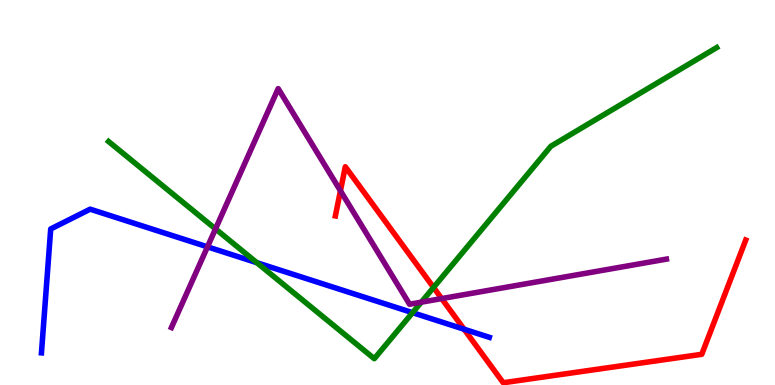[{'lines': ['blue', 'red'], 'intersections': [{'x': 5.99, 'y': 1.45}]}, {'lines': ['green', 'red'], 'intersections': [{'x': 5.59, 'y': 2.53}]}, {'lines': ['purple', 'red'], 'intersections': [{'x': 4.39, 'y': 5.04}, {'x': 5.7, 'y': 2.24}]}, {'lines': ['blue', 'green'], 'intersections': [{'x': 3.31, 'y': 3.18}, {'x': 5.32, 'y': 1.88}]}, {'lines': ['blue', 'purple'], 'intersections': [{'x': 2.68, 'y': 3.59}]}, {'lines': ['green', 'purple'], 'intersections': [{'x': 2.78, 'y': 4.05}, {'x': 5.44, 'y': 2.15}]}]